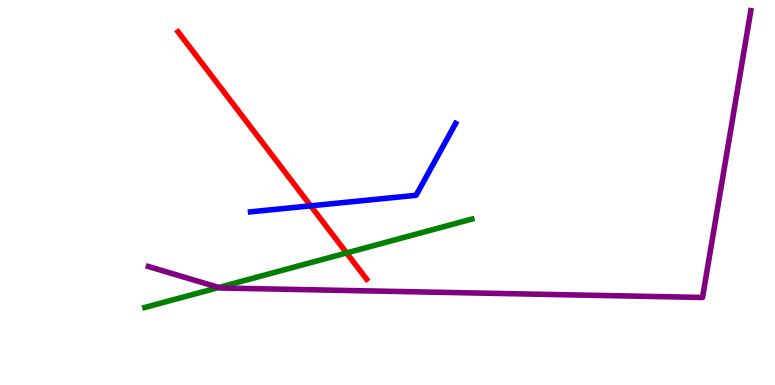[{'lines': ['blue', 'red'], 'intersections': [{'x': 4.01, 'y': 4.65}]}, {'lines': ['green', 'red'], 'intersections': [{'x': 4.47, 'y': 3.43}]}, {'lines': ['purple', 'red'], 'intersections': []}, {'lines': ['blue', 'green'], 'intersections': []}, {'lines': ['blue', 'purple'], 'intersections': []}, {'lines': ['green', 'purple'], 'intersections': [{'x': 2.82, 'y': 2.53}]}]